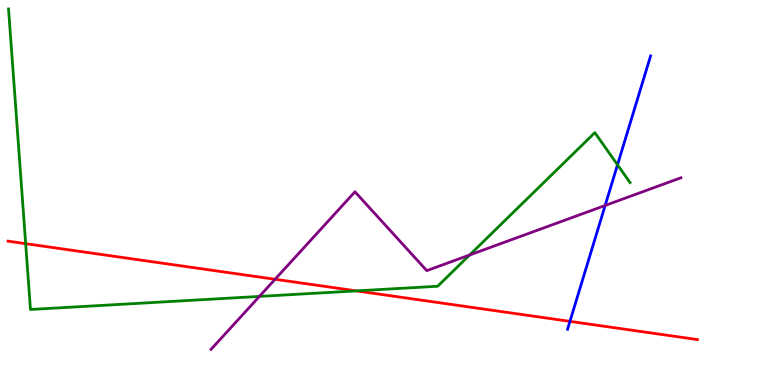[{'lines': ['blue', 'red'], 'intersections': [{'x': 7.35, 'y': 1.65}]}, {'lines': ['green', 'red'], 'intersections': [{'x': 0.331, 'y': 3.67}, {'x': 4.6, 'y': 2.44}]}, {'lines': ['purple', 'red'], 'intersections': [{'x': 3.55, 'y': 2.75}]}, {'lines': ['blue', 'green'], 'intersections': [{'x': 7.97, 'y': 5.72}]}, {'lines': ['blue', 'purple'], 'intersections': [{'x': 7.81, 'y': 4.66}]}, {'lines': ['green', 'purple'], 'intersections': [{'x': 3.35, 'y': 2.3}, {'x': 6.06, 'y': 3.38}]}]